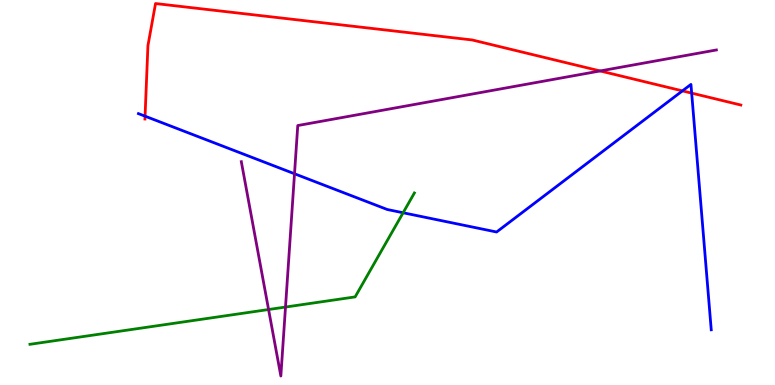[{'lines': ['blue', 'red'], 'intersections': [{'x': 1.87, 'y': 6.98}, {'x': 8.81, 'y': 7.64}, {'x': 8.92, 'y': 7.58}]}, {'lines': ['green', 'red'], 'intersections': []}, {'lines': ['purple', 'red'], 'intersections': [{'x': 7.74, 'y': 8.16}]}, {'lines': ['blue', 'green'], 'intersections': [{'x': 5.2, 'y': 4.47}]}, {'lines': ['blue', 'purple'], 'intersections': [{'x': 3.8, 'y': 5.49}]}, {'lines': ['green', 'purple'], 'intersections': [{'x': 3.47, 'y': 1.96}, {'x': 3.68, 'y': 2.02}]}]